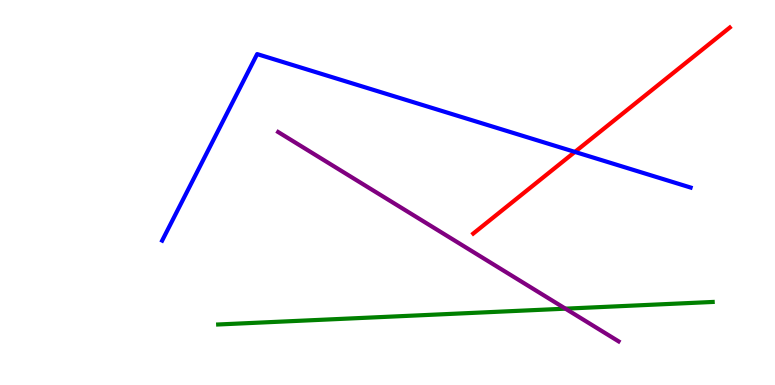[{'lines': ['blue', 'red'], 'intersections': [{'x': 7.42, 'y': 6.05}]}, {'lines': ['green', 'red'], 'intersections': []}, {'lines': ['purple', 'red'], 'intersections': []}, {'lines': ['blue', 'green'], 'intersections': []}, {'lines': ['blue', 'purple'], 'intersections': []}, {'lines': ['green', 'purple'], 'intersections': [{'x': 7.3, 'y': 1.98}]}]